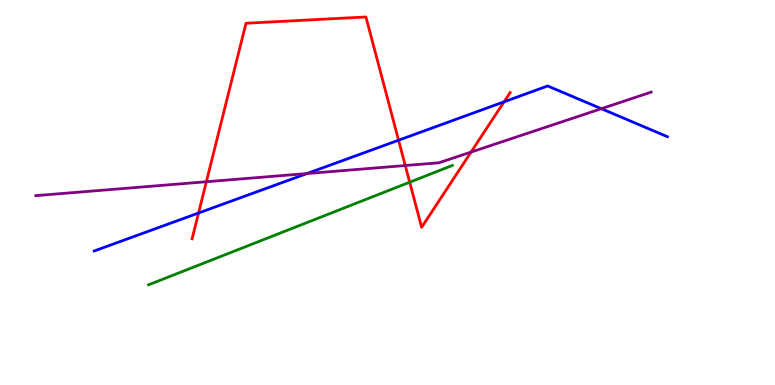[{'lines': ['blue', 'red'], 'intersections': [{'x': 2.56, 'y': 4.47}, {'x': 5.14, 'y': 6.36}, {'x': 6.5, 'y': 7.36}]}, {'lines': ['green', 'red'], 'intersections': [{'x': 5.29, 'y': 5.27}]}, {'lines': ['purple', 'red'], 'intersections': [{'x': 2.66, 'y': 5.28}, {'x': 5.23, 'y': 5.7}, {'x': 6.08, 'y': 6.05}]}, {'lines': ['blue', 'green'], 'intersections': []}, {'lines': ['blue', 'purple'], 'intersections': [{'x': 3.96, 'y': 5.49}, {'x': 7.76, 'y': 7.18}]}, {'lines': ['green', 'purple'], 'intersections': []}]